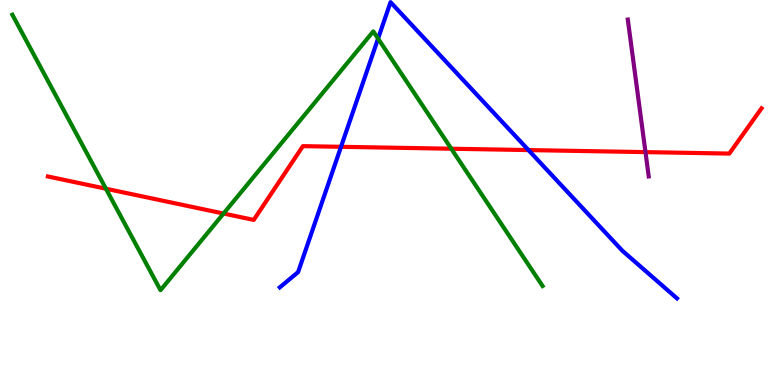[{'lines': ['blue', 'red'], 'intersections': [{'x': 4.4, 'y': 6.19}, {'x': 6.82, 'y': 6.1}]}, {'lines': ['green', 'red'], 'intersections': [{'x': 1.37, 'y': 5.1}, {'x': 2.88, 'y': 4.45}, {'x': 5.82, 'y': 6.14}]}, {'lines': ['purple', 'red'], 'intersections': [{'x': 8.33, 'y': 6.05}]}, {'lines': ['blue', 'green'], 'intersections': [{'x': 4.88, 'y': 9.0}]}, {'lines': ['blue', 'purple'], 'intersections': []}, {'lines': ['green', 'purple'], 'intersections': []}]